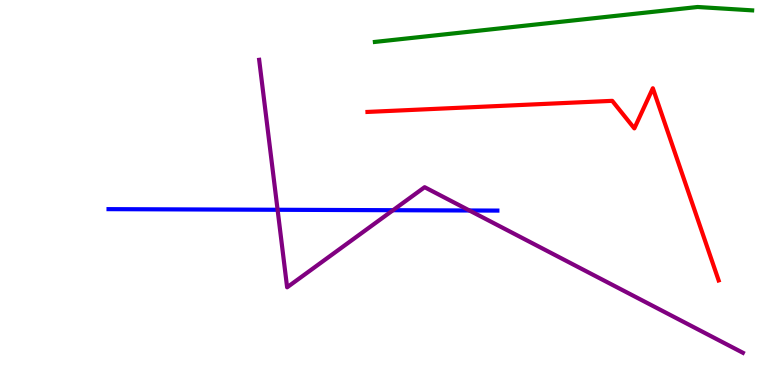[{'lines': ['blue', 'red'], 'intersections': []}, {'lines': ['green', 'red'], 'intersections': []}, {'lines': ['purple', 'red'], 'intersections': []}, {'lines': ['blue', 'green'], 'intersections': []}, {'lines': ['blue', 'purple'], 'intersections': [{'x': 3.58, 'y': 4.55}, {'x': 5.07, 'y': 4.54}, {'x': 6.06, 'y': 4.53}]}, {'lines': ['green', 'purple'], 'intersections': []}]